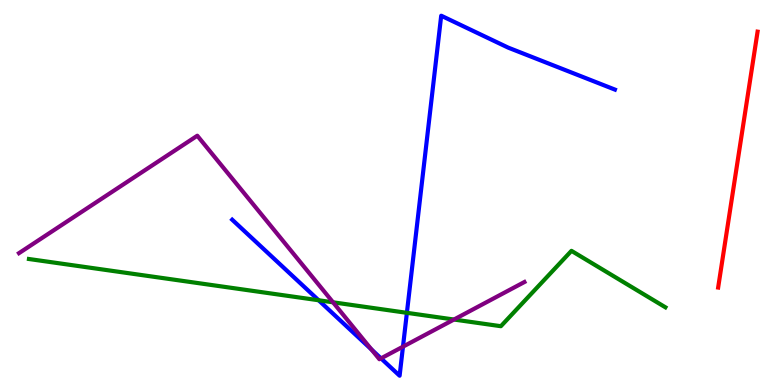[{'lines': ['blue', 'red'], 'intersections': []}, {'lines': ['green', 'red'], 'intersections': []}, {'lines': ['purple', 'red'], 'intersections': []}, {'lines': ['blue', 'green'], 'intersections': [{'x': 4.11, 'y': 2.2}, {'x': 5.25, 'y': 1.87}]}, {'lines': ['blue', 'purple'], 'intersections': [{'x': 4.79, 'y': 0.922}, {'x': 4.92, 'y': 0.692}, {'x': 5.2, 'y': 0.996}]}, {'lines': ['green', 'purple'], 'intersections': [{'x': 4.3, 'y': 2.15}, {'x': 5.86, 'y': 1.7}]}]